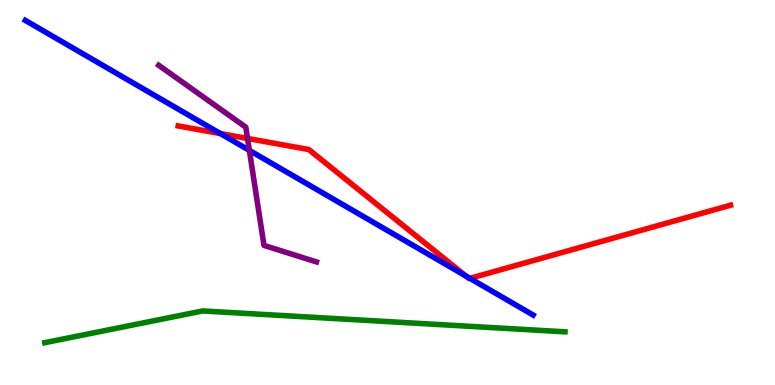[{'lines': ['blue', 'red'], 'intersections': [{'x': 2.84, 'y': 6.53}, {'x': 6.01, 'y': 2.83}, {'x': 6.06, 'y': 2.77}]}, {'lines': ['green', 'red'], 'intersections': []}, {'lines': ['purple', 'red'], 'intersections': [{'x': 3.19, 'y': 6.4}]}, {'lines': ['blue', 'green'], 'intersections': []}, {'lines': ['blue', 'purple'], 'intersections': [{'x': 3.22, 'y': 6.09}]}, {'lines': ['green', 'purple'], 'intersections': []}]